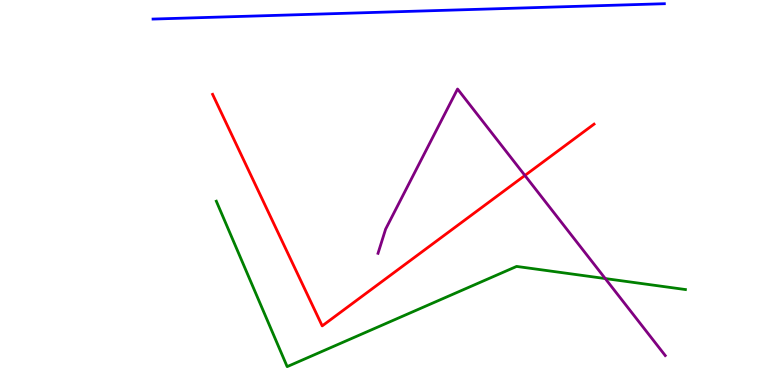[{'lines': ['blue', 'red'], 'intersections': []}, {'lines': ['green', 'red'], 'intersections': []}, {'lines': ['purple', 'red'], 'intersections': [{'x': 6.77, 'y': 5.44}]}, {'lines': ['blue', 'green'], 'intersections': []}, {'lines': ['blue', 'purple'], 'intersections': []}, {'lines': ['green', 'purple'], 'intersections': [{'x': 7.81, 'y': 2.76}]}]